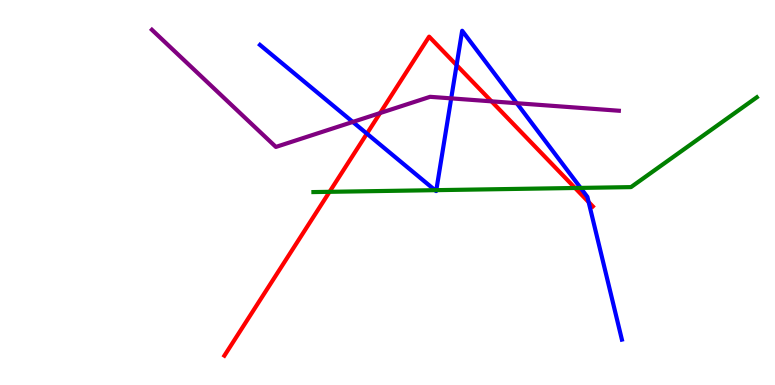[{'lines': ['blue', 'red'], 'intersections': [{'x': 4.73, 'y': 6.53}, {'x': 5.89, 'y': 8.31}, {'x': 7.6, 'y': 4.75}]}, {'lines': ['green', 'red'], 'intersections': [{'x': 4.25, 'y': 5.02}, {'x': 7.42, 'y': 5.12}]}, {'lines': ['purple', 'red'], 'intersections': [{'x': 4.9, 'y': 7.06}, {'x': 6.34, 'y': 7.37}]}, {'lines': ['blue', 'green'], 'intersections': [{'x': 5.61, 'y': 5.06}, {'x': 5.63, 'y': 5.06}, {'x': 7.49, 'y': 5.12}]}, {'lines': ['blue', 'purple'], 'intersections': [{'x': 4.55, 'y': 6.83}, {'x': 5.82, 'y': 7.44}, {'x': 6.67, 'y': 7.32}]}, {'lines': ['green', 'purple'], 'intersections': []}]